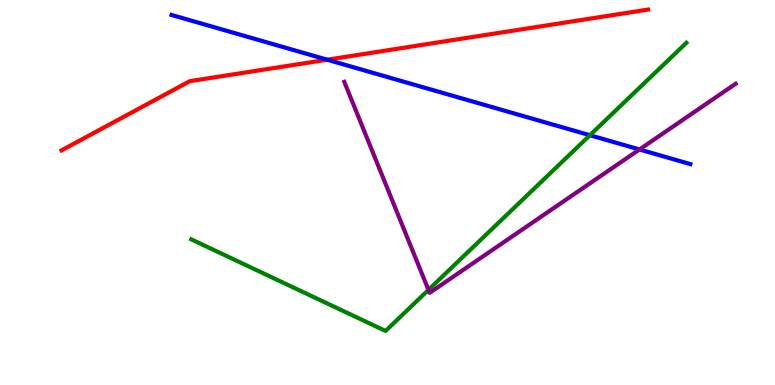[{'lines': ['blue', 'red'], 'intersections': [{'x': 4.22, 'y': 8.45}]}, {'lines': ['green', 'red'], 'intersections': []}, {'lines': ['purple', 'red'], 'intersections': []}, {'lines': ['blue', 'green'], 'intersections': [{'x': 7.61, 'y': 6.49}]}, {'lines': ['blue', 'purple'], 'intersections': [{'x': 8.25, 'y': 6.12}]}, {'lines': ['green', 'purple'], 'intersections': [{'x': 5.53, 'y': 2.47}]}]